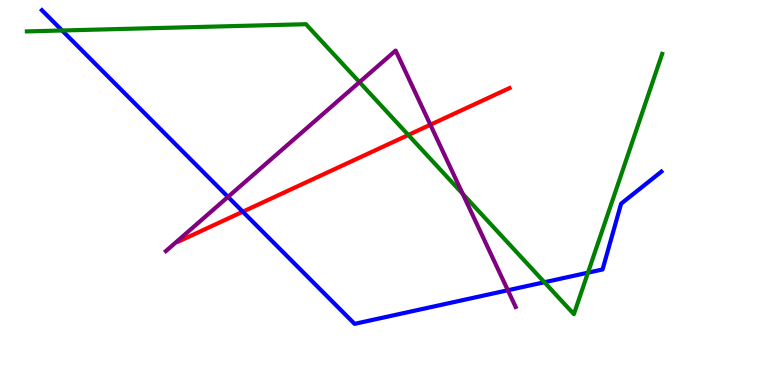[{'lines': ['blue', 'red'], 'intersections': [{'x': 3.13, 'y': 4.5}]}, {'lines': ['green', 'red'], 'intersections': [{'x': 5.27, 'y': 6.49}]}, {'lines': ['purple', 'red'], 'intersections': [{'x': 5.55, 'y': 6.76}]}, {'lines': ['blue', 'green'], 'intersections': [{'x': 0.801, 'y': 9.21}, {'x': 7.02, 'y': 2.67}, {'x': 7.59, 'y': 2.92}]}, {'lines': ['blue', 'purple'], 'intersections': [{'x': 2.94, 'y': 4.89}, {'x': 6.55, 'y': 2.46}]}, {'lines': ['green', 'purple'], 'intersections': [{'x': 4.64, 'y': 7.87}, {'x': 5.97, 'y': 4.97}]}]